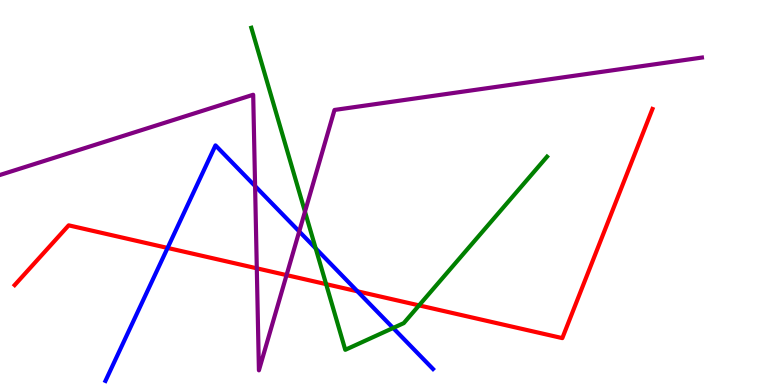[{'lines': ['blue', 'red'], 'intersections': [{'x': 2.16, 'y': 3.56}, {'x': 4.61, 'y': 2.43}]}, {'lines': ['green', 'red'], 'intersections': [{'x': 4.21, 'y': 2.62}, {'x': 5.41, 'y': 2.07}]}, {'lines': ['purple', 'red'], 'intersections': [{'x': 3.31, 'y': 3.03}, {'x': 3.7, 'y': 2.85}]}, {'lines': ['blue', 'green'], 'intersections': [{'x': 4.07, 'y': 3.55}, {'x': 5.07, 'y': 1.48}]}, {'lines': ['blue', 'purple'], 'intersections': [{'x': 3.29, 'y': 5.17}, {'x': 3.86, 'y': 3.99}]}, {'lines': ['green', 'purple'], 'intersections': [{'x': 3.94, 'y': 4.5}]}]